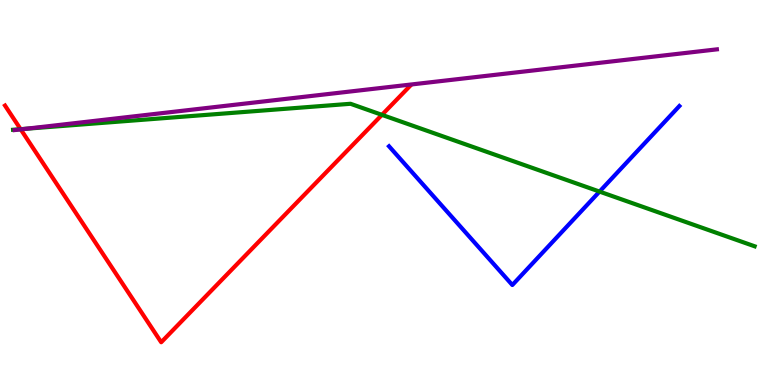[{'lines': ['blue', 'red'], 'intersections': []}, {'lines': ['green', 'red'], 'intersections': [{'x': 0.266, 'y': 6.64}, {'x': 4.93, 'y': 7.02}]}, {'lines': ['purple', 'red'], 'intersections': [{'x': 0.267, 'y': 6.64}]}, {'lines': ['blue', 'green'], 'intersections': [{'x': 7.74, 'y': 5.02}]}, {'lines': ['blue', 'purple'], 'intersections': []}, {'lines': ['green', 'purple'], 'intersections': [{'x': 0.335, 'y': 6.66}]}]